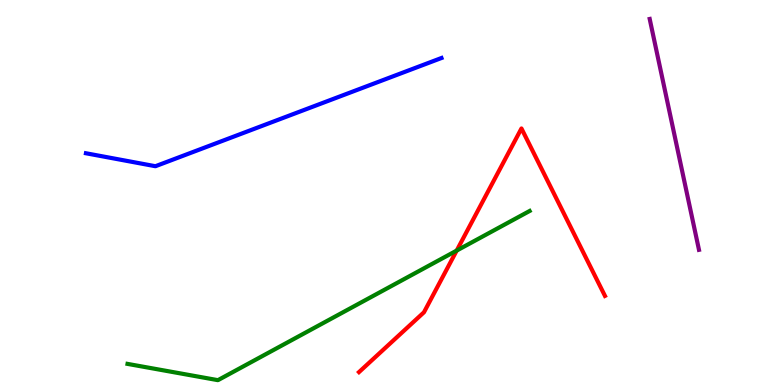[{'lines': ['blue', 'red'], 'intersections': []}, {'lines': ['green', 'red'], 'intersections': [{'x': 5.89, 'y': 3.49}]}, {'lines': ['purple', 'red'], 'intersections': []}, {'lines': ['blue', 'green'], 'intersections': []}, {'lines': ['blue', 'purple'], 'intersections': []}, {'lines': ['green', 'purple'], 'intersections': []}]